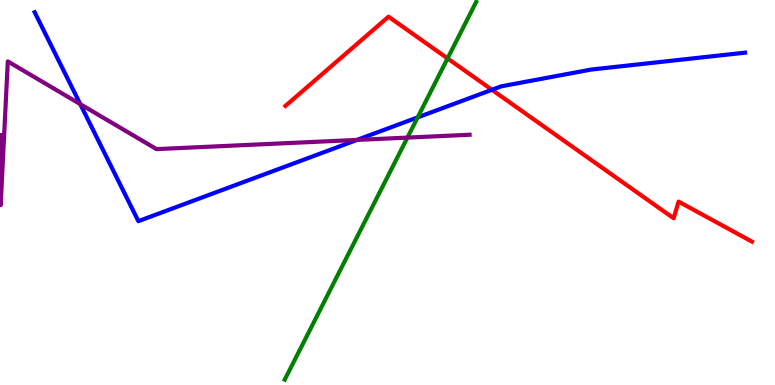[{'lines': ['blue', 'red'], 'intersections': [{'x': 6.35, 'y': 7.67}]}, {'lines': ['green', 'red'], 'intersections': [{'x': 5.77, 'y': 8.48}]}, {'lines': ['purple', 'red'], 'intersections': []}, {'lines': ['blue', 'green'], 'intersections': [{'x': 5.39, 'y': 6.95}]}, {'lines': ['blue', 'purple'], 'intersections': [{'x': 1.04, 'y': 7.29}, {'x': 4.61, 'y': 6.37}]}, {'lines': ['green', 'purple'], 'intersections': [{'x': 5.26, 'y': 6.43}]}]